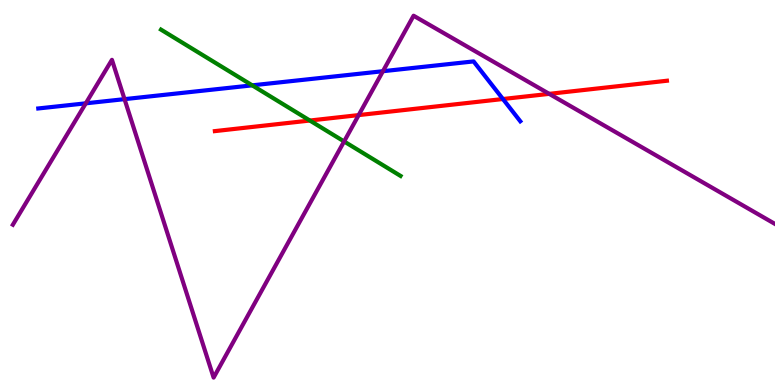[{'lines': ['blue', 'red'], 'intersections': [{'x': 6.49, 'y': 7.43}]}, {'lines': ['green', 'red'], 'intersections': [{'x': 4.0, 'y': 6.87}]}, {'lines': ['purple', 'red'], 'intersections': [{'x': 4.63, 'y': 7.01}, {'x': 7.09, 'y': 7.56}]}, {'lines': ['blue', 'green'], 'intersections': [{'x': 3.25, 'y': 7.78}]}, {'lines': ['blue', 'purple'], 'intersections': [{'x': 1.11, 'y': 7.32}, {'x': 1.61, 'y': 7.42}, {'x': 4.94, 'y': 8.15}]}, {'lines': ['green', 'purple'], 'intersections': [{'x': 4.44, 'y': 6.33}]}]